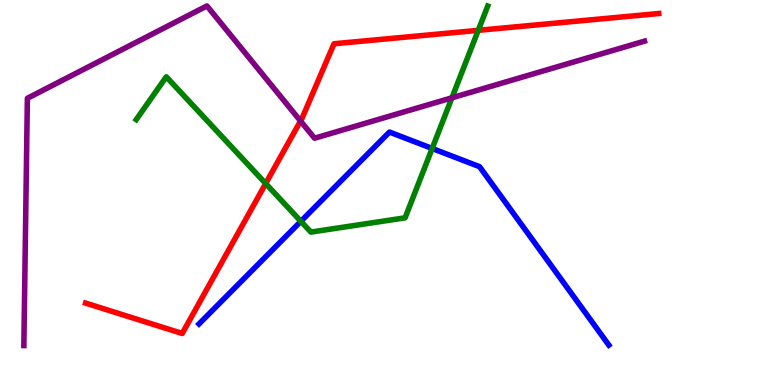[{'lines': ['blue', 'red'], 'intersections': []}, {'lines': ['green', 'red'], 'intersections': [{'x': 3.43, 'y': 5.23}, {'x': 6.17, 'y': 9.21}]}, {'lines': ['purple', 'red'], 'intersections': [{'x': 3.88, 'y': 6.86}]}, {'lines': ['blue', 'green'], 'intersections': [{'x': 3.88, 'y': 4.25}, {'x': 5.58, 'y': 6.14}]}, {'lines': ['blue', 'purple'], 'intersections': []}, {'lines': ['green', 'purple'], 'intersections': [{'x': 5.83, 'y': 7.46}]}]